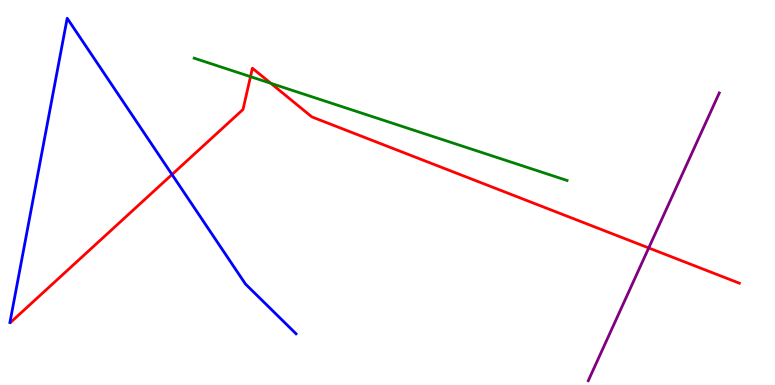[{'lines': ['blue', 'red'], 'intersections': [{'x': 2.22, 'y': 5.47}]}, {'lines': ['green', 'red'], 'intersections': [{'x': 3.23, 'y': 8.01}, {'x': 3.49, 'y': 7.84}]}, {'lines': ['purple', 'red'], 'intersections': [{'x': 8.37, 'y': 3.56}]}, {'lines': ['blue', 'green'], 'intersections': []}, {'lines': ['blue', 'purple'], 'intersections': []}, {'lines': ['green', 'purple'], 'intersections': []}]